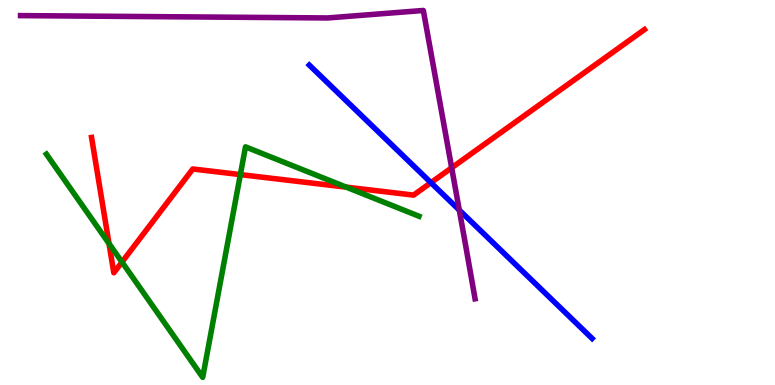[{'lines': ['blue', 'red'], 'intersections': [{'x': 5.56, 'y': 5.26}]}, {'lines': ['green', 'red'], 'intersections': [{'x': 1.41, 'y': 3.67}, {'x': 1.57, 'y': 3.19}, {'x': 3.1, 'y': 5.46}, {'x': 4.47, 'y': 5.14}]}, {'lines': ['purple', 'red'], 'intersections': [{'x': 5.83, 'y': 5.64}]}, {'lines': ['blue', 'green'], 'intersections': []}, {'lines': ['blue', 'purple'], 'intersections': [{'x': 5.93, 'y': 4.54}]}, {'lines': ['green', 'purple'], 'intersections': []}]